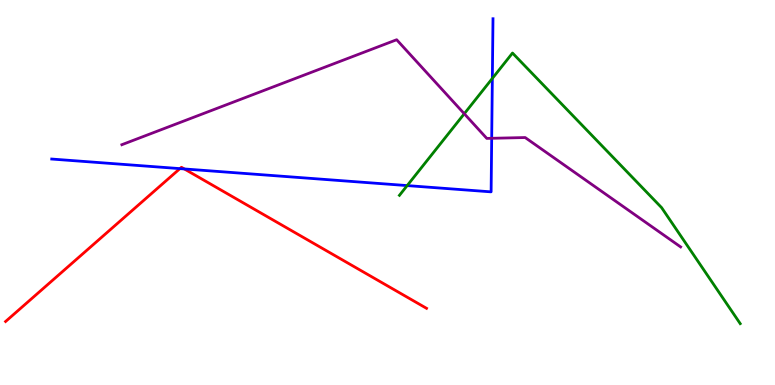[{'lines': ['blue', 'red'], 'intersections': [{'x': 2.32, 'y': 5.62}, {'x': 2.38, 'y': 5.61}]}, {'lines': ['green', 'red'], 'intersections': []}, {'lines': ['purple', 'red'], 'intersections': []}, {'lines': ['blue', 'green'], 'intersections': [{'x': 5.25, 'y': 5.18}, {'x': 6.35, 'y': 7.96}]}, {'lines': ['blue', 'purple'], 'intersections': [{'x': 6.34, 'y': 6.41}]}, {'lines': ['green', 'purple'], 'intersections': [{'x': 5.99, 'y': 7.05}]}]